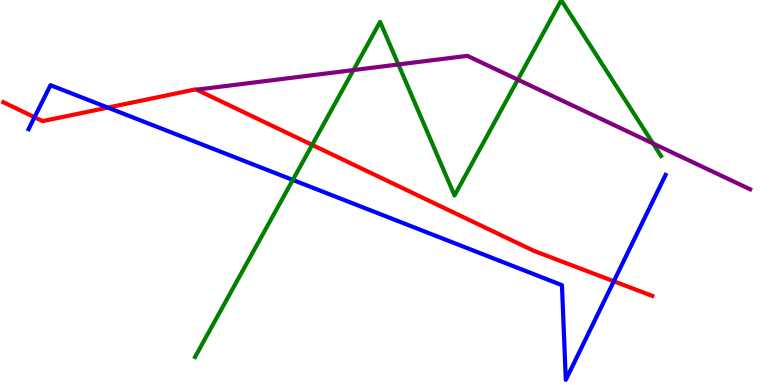[{'lines': ['blue', 'red'], 'intersections': [{'x': 0.446, 'y': 6.96}, {'x': 1.39, 'y': 7.21}, {'x': 7.92, 'y': 2.69}]}, {'lines': ['green', 'red'], 'intersections': [{'x': 4.03, 'y': 6.24}]}, {'lines': ['purple', 'red'], 'intersections': []}, {'lines': ['blue', 'green'], 'intersections': [{'x': 3.78, 'y': 5.33}]}, {'lines': ['blue', 'purple'], 'intersections': []}, {'lines': ['green', 'purple'], 'intersections': [{'x': 4.56, 'y': 8.18}, {'x': 5.14, 'y': 8.33}, {'x': 6.68, 'y': 7.93}, {'x': 8.43, 'y': 6.27}]}]